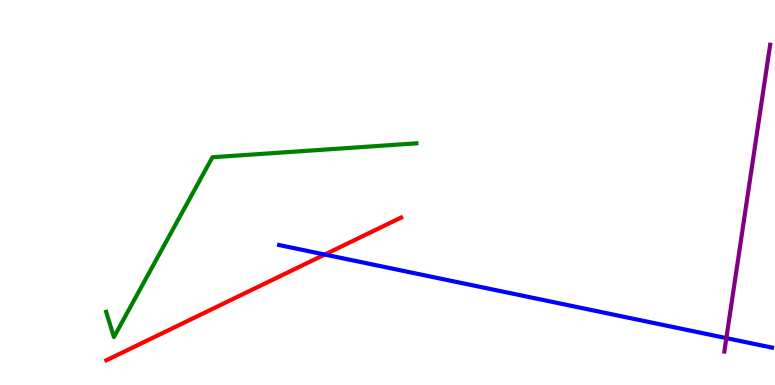[{'lines': ['blue', 'red'], 'intersections': [{'x': 4.19, 'y': 3.39}]}, {'lines': ['green', 'red'], 'intersections': []}, {'lines': ['purple', 'red'], 'intersections': []}, {'lines': ['blue', 'green'], 'intersections': []}, {'lines': ['blue', 'purple'], 'intersections': [{'x': 9.37, 'y': 1.22}]}, {'lines': ['green', 'purple'], 'intersections': []}]